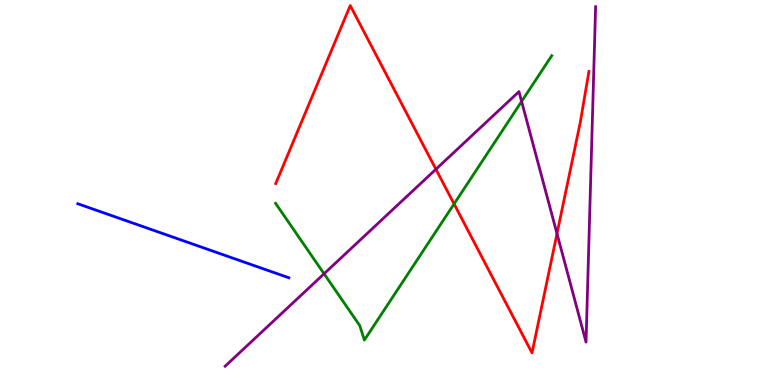[{'lines': ['blue', 'red'], 'intersections': []}, {'lines': ['green', 'red'], 'intersections': [{'x': 5.86, 'y': 4.7}]}, {'lines': ['purple', 'red'], 'intersections': [{'x': 5.62, 'y': 5.6}, {'x': 7.19, 'y': 3.93}]}, {'lines': ['blue', 'green'], 'intersections': []}, {'lines': ['blue', 'purple'], 'intersections': []}, {'lines': ['green', 'purple'], 'intersections': [{'x': 4.18, 'y': 2.89}, {'x': 6.73, 'y': 7.37}]}]